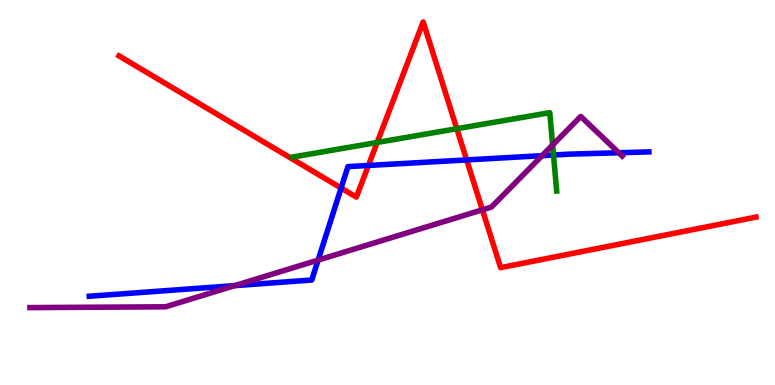[{'lines': ['blue', 'red'], 'intersections': [{'x': 4.4, 'y': 5.12}, {'x': 4.75, 'y': 5.7}, {'x': 6.02, 'y': 5.85}]}, {'lines': ['green', 'red'], 'intersections': [{'x': 4.87, 'y': 6.3}, {'x': 5.89, 'y': 6.66}]}, {'lines': ['purple', 'red'], 'intersections': [{'x': 6.22, 'y': 4.55}]}, {'lines': ['blue', 'green'], 'intersections': [{'x': 7.14, 'y': 5.97}]}, {'lines': ['blue', 'purple'], 'intersections': [{'x': 3.03, 'y': 2.58}, {'x': 4.1, 'y': 3.24}, {'x': 6.99, 'y': 5.96}, {'x': 7.98, 'y': 6.03}]}, {'lines': ['green', 'purple'], 'intersections': [{'x': 7.13, 'y': 6.23}]}]